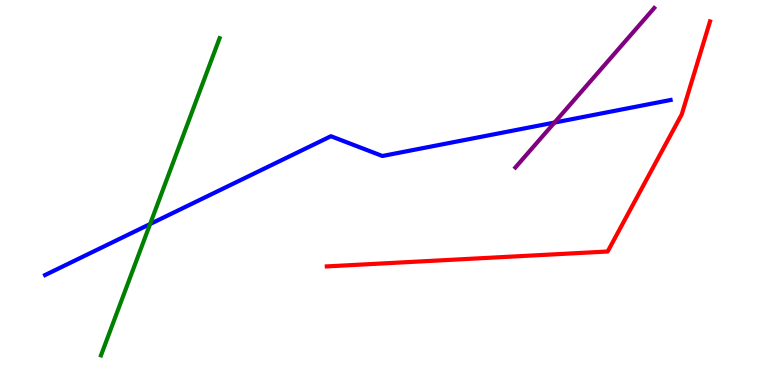[{'lines': ['blue', 'red'], 'intersections': []}, {'lines': ['green', 'red'], 'intersections': []}, {'lines': ['purple', 'red'], 'intersections': []}, {'lines': ['blue', 'green'], 'intersections': [{'x': 1.94, 'y': 4.18}]}, {'lines': ['blue', 'purple'], 'intersections': [{'x': 7.15, 'y': 6.82}]}, {'lines': ['green', 'purple'], 'intersections': []}]